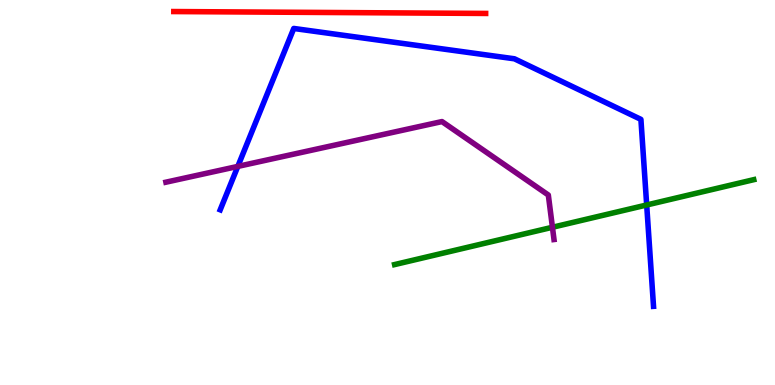[{'lines': ['blue', 'red'], 'intersections': []}, {'lines': ['green', 'red'], 'intersections': []}, {'lines': ['purple', 'red'], 'intersections': []}, {'lines': ['blue', 'green'], 'intersections': [{'x': 8.34, 'y': 4.68}]}, {'lines': ['blue', 'purple'], 'intersections': [{'x': 3.07, 'y': 5.68}]}, {'lines': ['green', 'purple'], 'intersections': [{'x': 7.13, 'y': 4.1}]}]